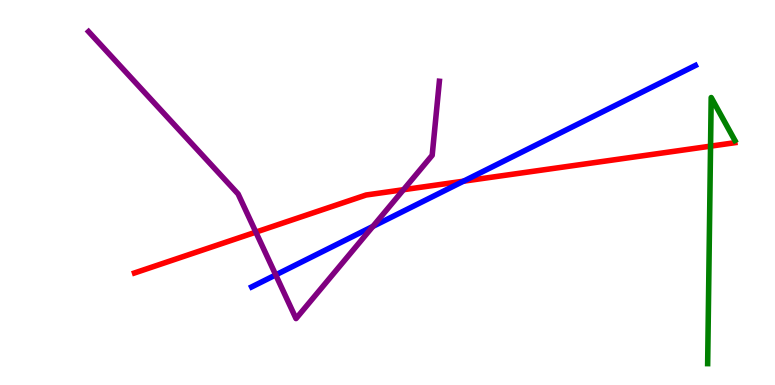[{'lines': ['blue', 'red'], 'intersections': [{'x': 5.98, 'y': 5.29}]}, {'lines': ['green', 'red'], 'intersections': [{'x': 9.17, 'y': 6.2}]}, {'lines': ['purple', 'red'], 'intersections': [{'x': 3.3, 'y': 3.97}, {'x': 5.21, 'y': 5.07}]}, {'lines': ['blue', 'green'], 'intersections': []}, {'lines': ['blue', 'purple'], 'intersections': [{'x': 3.56, 'y': 2.86}, {'x': 4.81, 'y': 4.12}]}, {'lines': ['green', 'purple'], 'intersections': []}]